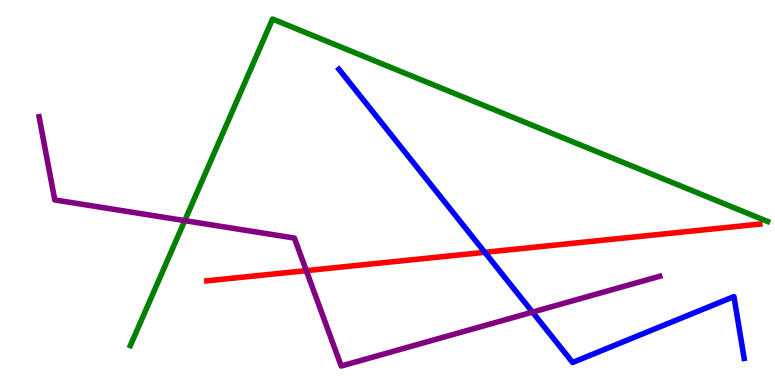[{'lines': ['blue', 'red'], 'intersections': [{'x': 6.26, 'y': 3.45}]}, {'lines': ['green', 'red'], 'intersections': []}, {'lines': ['purple', 'red'], 'intersections': [{'x': 3.95, 'y': 2.97}]}, {'lines': ['blue', 'green'], 'intersections': []}, {'lines': ['blue', 'purple'], 'intersections': [{'x': 6.87, 'y': 1.89}]}, {'lines': ['green', 'purple'], 'intersections': [{'x': 2.38, 'y': 4.27}]}]